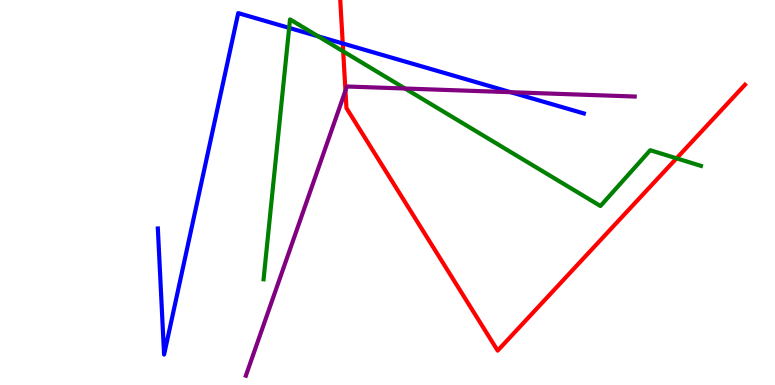[{'lines': ['blue', 'red'], 'intersections': [{'x': 4.42, 'y': 8.87}]}, {'lines': ['green', 'red'], 'intersections': [{'x': 4.43, 'y': 8.67}, {'x': 8.73, 'y': 5.89}]}, {'lines': ['purple', 'red'], 'intersections': [{'x': 4.46, 'y': 7.65}]}, {'lines': ['blue', 'green'], 'intersections': [{'x': 3.73, 'y': 9.28}, {'x': 4.11, 'y': 9.06}]}, {'lines': ['blue', 'purple'], 'intersections': [{'x': 6.59, 'y': 7.61}]}, {'lines': ['green', 'purple'], 'intersections': [{'x': 5.23, 'y': 7.7}]}]